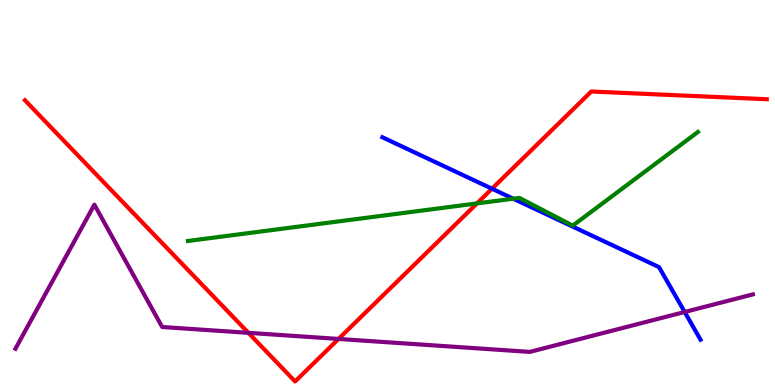[{'lines': ['blue', 'red'], 'intersections': [{'x': 6.35, 'y': 5.1}]}, {'lines': ['green', 'red'], 'intersections': [{'x': 6.15, 'y': 4.72}]}, {'lines': ['purple', 'red'], 'intersections': [{'x': 3.21, 'y': 1.35}, {'x': 4.37, 'y': 1.2}]}, {'lines': ['blue', 'green'], 'intersections': [{'x': 6.62, 'y': 4.84}]}, {'lines': ['blue', 'purple'], 'intersections': [{'x': 8.83, 'y': 1.9}]}, {'lines': ['green', 'purple'], 'intersections': []}]